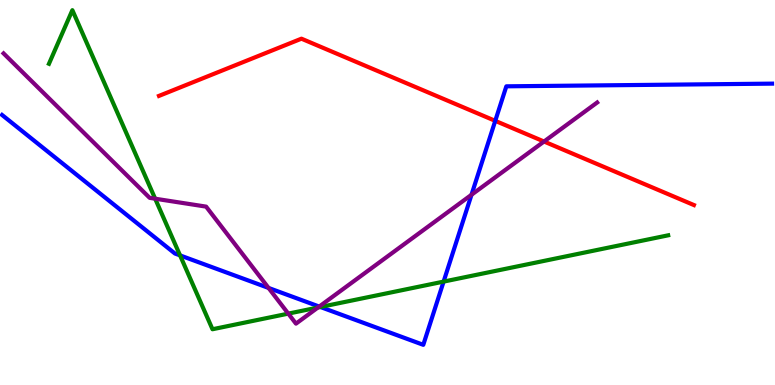[{'lines': ['blue', 'red'], 'intersections': [{'x': 6.39, 'y': 6.86}]}, {'lines': ['green', 'red'], 'intersections': []}, {'lines': ['purple', 'red'], 'intersections': [{'x': 7.02, 'y': 6.32}]}, {'lines': ['blue', 'green'], 'intersections': [{'x': 2.32, 'y': 3.37}, {'x': 4.13, 'y': 2.03}, {'x': 5.72, 'y': 2.69}]}, {'lines': ['blue', 'purple'], 'intersections': [{'x': 3.47, 'y': 2.52}, {'x': 4.12, 'y': 2.04}, {'x': 6.08, 'y': 4.94}]}, {'lines': ['green', 'purple'], 'intersections': [{'x': 2.0, 'y': 4.84}, {'x': 3.72, 'y': 1.85}, {'x': 4.1, 'y': 2.01}]}]